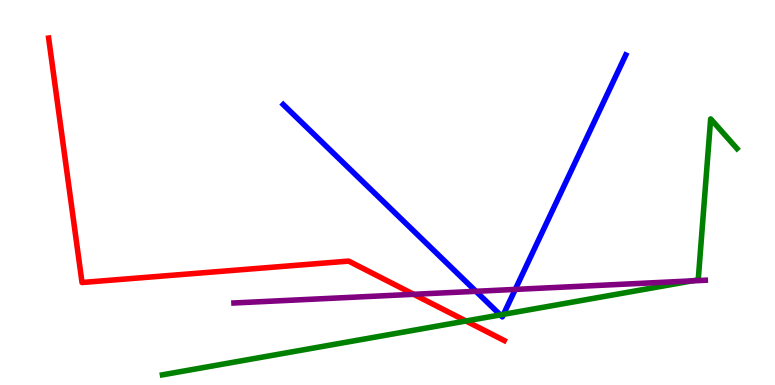[{'lines': ['blue', 'red'], 'intersections': []}, {'lines': ['green', 'red'], 'intersections': [{'x': 6.01, 'y': 1.66}]}, {'lines': ['purple', 'red'], 'intersections': [{'x': 5.34, 'y': 2.36}]}, {'lines': ['blue', 'green'], 'intersections': [{'x': 6.46, 'y': 1.82}, {'x': 6.5, 'y': 1.84}]}, {'lines': ['blue', 'purple'], 'intersections': [{'x': 6.14, 'y': 2.43}, {'x': 6.65, 'y': 2.48}]}, {'lines': ['green', 'purple'], 'intersections': [{'x': 8.93, 'y': 2.7}]}]